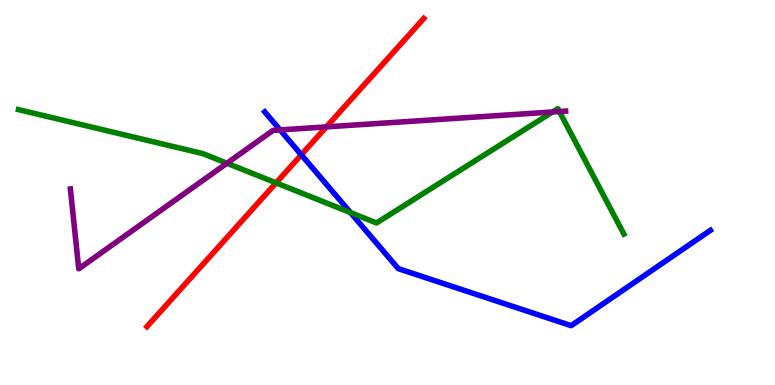[{'lines': ['blue', 'red'], 'intersections': [{'x': 3.89, 'y': 5.98}]}, {'lines': ['green', 'red'], 'intersections': [{'x': 3.56, 'y': 5.25}]}, {'lines': ['purple', 'red'], 'intersections': [{'x': 4.21, 'y': 6.7}]}, {'lines': ['blue', 'green'], 'intersections': [{'x': 4.52, 'y': 4.48}]}, {'lines': ['blue', 'purple'], 'intersections': [{'x': 3.61, 'y': 6.63}]}, {'lines': ['green', 'purple'], 'intersections': [{'x': 2.93, 'y': 5.76}, {'x': 7.13, 'y': 7.09}, {'x': 7.22, 'y': 7.1}]}]